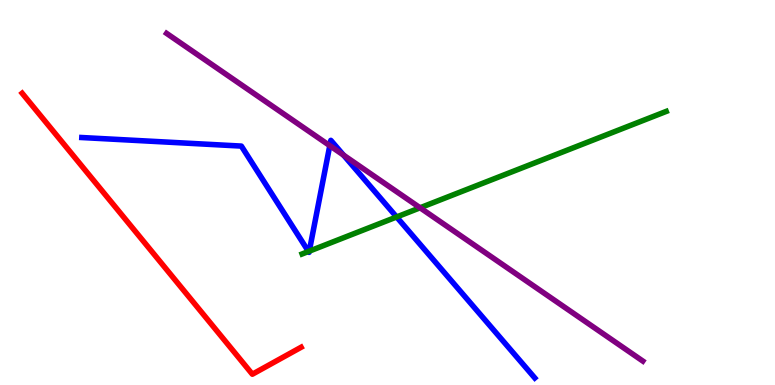[{'lines': ['blue', 'red'], 'intersections': []}, {'lines': ['green', 'red'], 'intersections': []}, {'lines': ['purple', 'red'], 'intersections': []}, {'lines': ['blue', 'green'], 'intersections': [{'x': 3.98, 'y': 3.47}, {'x': 3.99, 'y': 3.48}, {'x': 5.12, 'y': 4.36}]}, {'lines': ['blue', 'purple'], 'intersections': [{'x': 4.26, 'y': 6.22}, {'x': 4.43, 'y': 5.97}]}, {'lines': ['green', 'purple'], 'intersections': [{'x': 5.42, 'y': 4.6}]}]